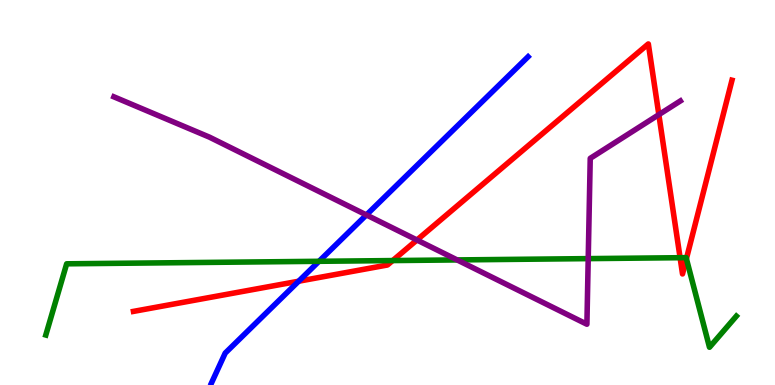[{'lines': ['blue', 'red'], 'intersections': [{'x': 3.85, 'y': 2.7}]}, {'lines': ['green', 'red'], 'intersections': [{'x': 5.07, 'y': 3.23}, {'x': 8.78, 'y': 3.31}, {'x': 8.86, 'y': 3.28}]}, {'lines': ['purple', 'red'], 'intersections': [{'x': 5.38, 'y': 3.77}, {'x': 8.5, 'y': 7.02}]}, {'lines': ['blue', 'green'], 'intersections': [{'x': 4.12, 'y': 3.21}]}, {'lines': ['blue', 'purple'], 'intersections': [{'x': 4.73, 'y': 4.42}]}, {'lines': ['green', 'purple'], 'intersections': [{'x': 5.9, 'y': 3.25}, {'x': 7.59, 'y': 3.28}]}]